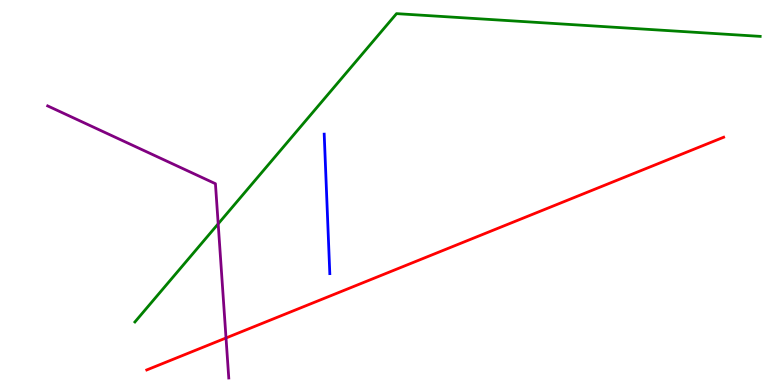[{'lines': ['blue', 'red'], 'intersections': []}, {'lines': ['green', 'red'], 'intersections': []}, {'lines': ['purple', 'red'], 'intersections': [{'x': 2.92, 'y': 1.22}]}, {'lines': ['blue', 'green'], 'intersections': []}, {'lines': ['blue', 'purple'], 'intersections': []}, {'lines': ['green', 'purple'], 'intersections': [{'x': 2.82, 'y': 4.19}]}]